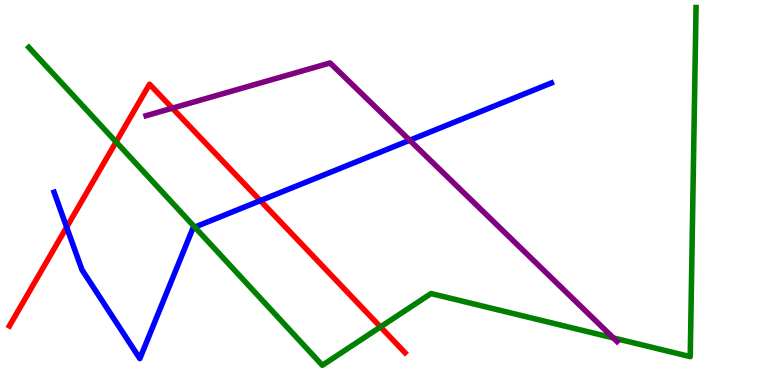[{'lines': ['blue', 'red'], 'intersections': [{'x': 0.86, 'y': 4.1}, {'x': 3.36, 'y': 4.79}]}, {'lines': ['green', 'red'], 'intersections': [{'x': 1.5, 'y': 6.31}, {'x': 4.91, 'y': 1.51}]}, {'lines': ['purple', 'red'], 'intersections': [{'x': 2.22, 'y': 7.19}]}, {'lines': ['blue', 'green'], 'intersections': [{'x': 2.51, 'y': 4.1}]}, {'lines': ['blue', 'purple'], 'intersections': [{'x': 5.29, 'y': 6.36}]}, {'lines': ['green', 'purple'], 'intersections': [{'x': 7.91, 'y': 1.22}]}]